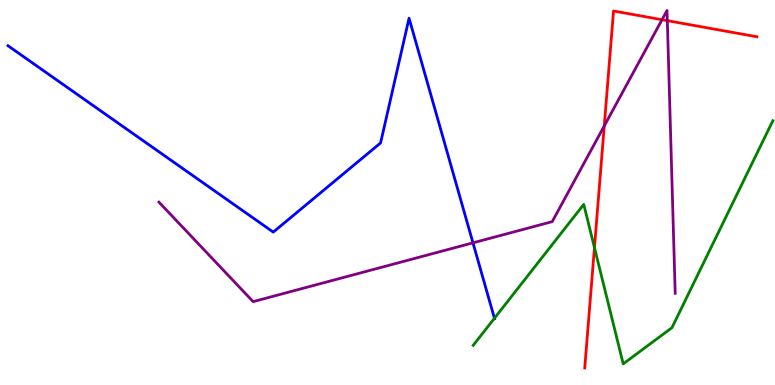[{'lines': ['blue', 'red'], 'intersections': []}, {'lines': ['green', 'red'], 'intersections': [{'x': 7.67, 'y': 3.57}]}, {'lines': ['purple', 'red'], 'intersections': [{'x': 7.8, 'y': 6.73}, {'x': 8.54, 'y': 9.49}, {'x': 8.61, 'y': 9.46}]}, {'lines': ['blue', 'green'], 'intersections': [{'x': 6.38, 'y': 1.73}]}, {'lines': ['blue', 'purple'], 'intersections': [{'x': 6.1, 'y': 3.69}]}, {'lines': ['green', 'purple'], 'intersections': []}]